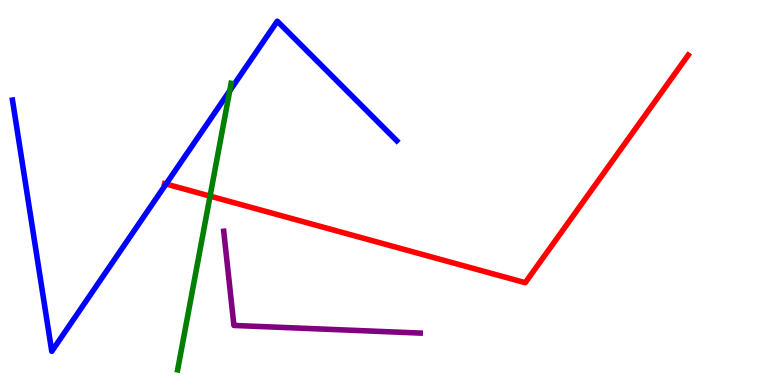[{'lines': ['blue', 'red'], 'intersections': [{'x': 2.14, 'y': 5.22}]}, {'lines': ['green', 'red'], 'intersections': [{'x': 2.71, 'y': 4.91}]}, {'lines': ['purple', 'red'], 'intersections': []}, {'lines': ['blue', 'green'], 'intersections': [{'x': 2.96, 'y': 7.64}]}, {'lines': ['blue', 'purple'], 'intersections': []}, {'lines': ['green', 'purple'], 'intersections': []}]